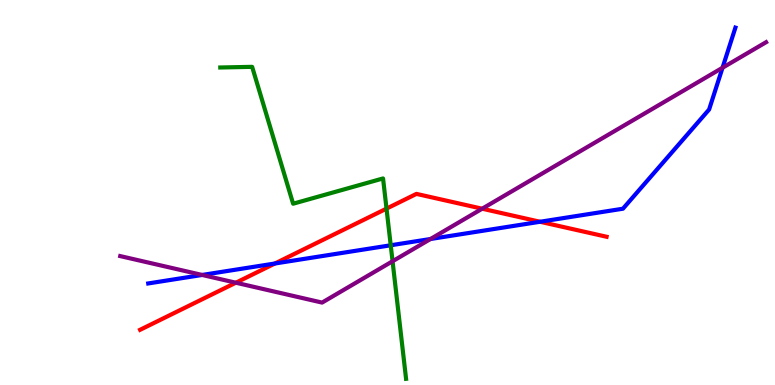[{'lines': ['blue', 'red'], 'intersections': [{'x': 3.55, 'y': 3.16}, {'x': 6.97, 'y': 4.24}]}, {'lines': ['green', 'red'], 'intersections': [{'x': 4.99, 'y': 4.58}]}, {'lines': ['purple', 'red'], 'intersections': [{'x': 3.04, 'y': 2.66}, {'x': 6.22, 'y': 4.58}]}, {'lines': ['blue', 'green'], 'intersections': [{'x': 5.04, 'y': 3.63}]}, {'lines': ['blue', 'purple'], 'intersections': [{'x': 2.61, 'y': 2.86}, {'x': 5.55, 'y': 3.79}, {'x': 9.32, 'y': 8.24}]}, {'lines': ['green', 'purple'], 'intersections': [{'x': 5.07, 'y': 3.21}]}]